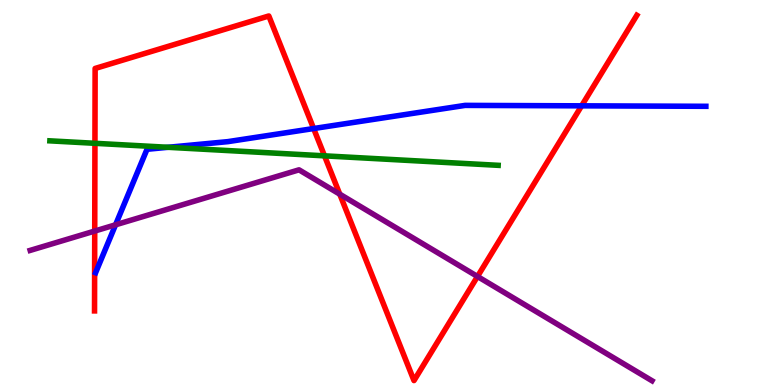[{'lines': ['blue', 'red'], 'intersections': [{'x': 4.05, 'y': 6.66}, {'x': 7.5, 'y': 7.25}]}, {'lines': ['green', 'red'], 'intersections': [{'x': 1.23, 'y': 6.28}, {'x': 4.19, 'y': 5.95}]}, {'lines': ['purple', 'red'], 'intersections': [{'x': 1.22, 'y': 4.0}, {'x': 4.38, 'y': 4.96}, {'x': 6.16, 'y': 2.82}]}, {'lines': ['blue', 'green'], 'intersections': [{'x': 2.17, 'y': 6.17}]}, {'lines': ['blue', 'purple'], 'intersections': [{'x': 1.49, 'y': 4.16}]}, {'lines': ['green', 'purple'], 'intersections': []}]